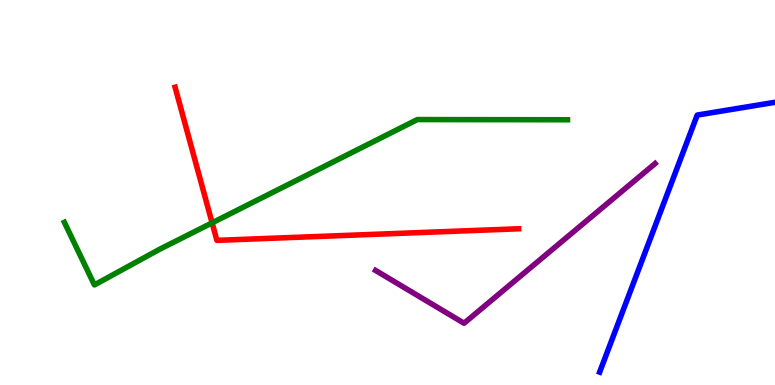[{'lines': ['blue', 'red'], 'intersections': []}, {'lines': ['green', 'red'], 'intersections': [{'x': 2.74, 'y': 4.21}]}, {'lines': ['purple', 'red'], 'intersections': []}, {'lines': ['blue', 'green'], 'intersections': []}, {'lines': ['blue', 'purple'], 'intersections': []}, {'lines': ['green', 'purple'], 'intersections': []}]